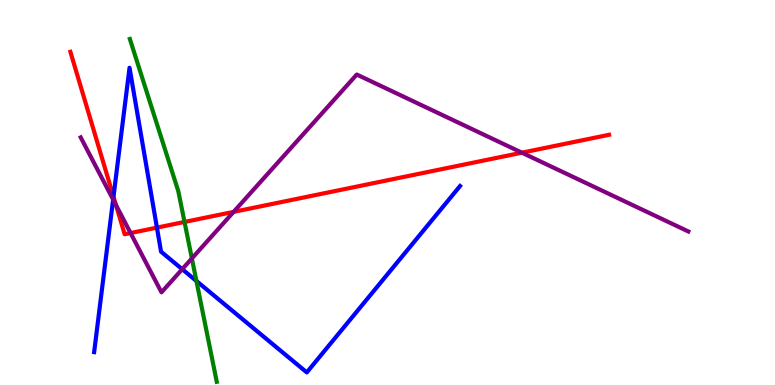[{'lines': ['blue', 'red'], 'intersections': [{'x': 1.46, 'y': 4.89}, {'x': 2.02, 'y': 4.09}]}, {'lines': ['green', 'red'], 'intersections': [{'x': 2.38, 'y': 4.23}]}, {'lines': ['purple', 'red'], 'intersections': [{'x': 1.5, 'y': 4.68}, {'x': 1.68, 'y': 3.95}, {'x': 3.01, 'y': 4.5}, {'x': 6.73, 'y': 6.03}]}, {'lines': ['blue', 'green'], 'intersections': [{'x': 2.53, 'y': 2.7}]}, {'lines': ['blue', 'purple'], 'intersections': [{'x': 1.46, 'y': 4.82}, {'x': 2.35, 'y': 3.01}]}, {'lines': ['green', 'purple'], 'intersections': [{'x': 2.48, 'y': 3.29}]}]